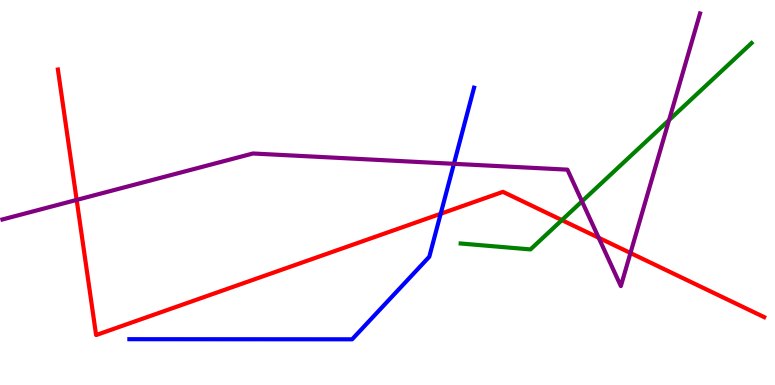[{'lines': ['blue', 'red'], 'intersections': [{'x': 5.69, 'y': 4.45}]}, {'lines': ['green', 'red'], 'intersections': [{'x': 7.25, 'y': 4.28}]}, {'lines': ['purple', 'red'], 'intersections': [{'x': 0.989, 'y': 4.81}, {'x': 7.72, 'y': 3.82}, {'x': 8.14, 'y': 3.43}]}, {'lines': ['blue', 'green'], 'intersections': []}, {'lines': ['blue', 'purple'], 'intersections': [{'x': 5.86, 'y': 5.74}]}, {'lines': ['green', 'purple'], 'intersections': [{'x': 7.51, 'y': 4.77}, {'x': 8.63, 'y': 6.88}]}]